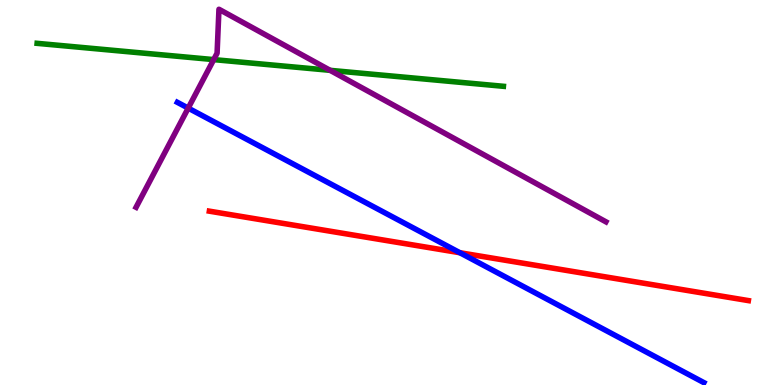[{'lines': ['blue', 'red'], 'intersections': [{'x': 5.93, 'y': 3.44}]}, {'lines': ['green', 'red'], 'intersections': []}, {'lines': ['purple', 'red'], 'intersections': []}, {'lines': ['blue', 'green'], 'intersections': []}, {'lines': ['blue', 'purple'], 'intersections': [{'x': 2.43, 'y': 7.19}]}, {'lines': ['green', 'purple'], 'intersections': [{'x': 2.76, 'y': 8.45}, {'x': 4.26, 'y': 8.17}]}]